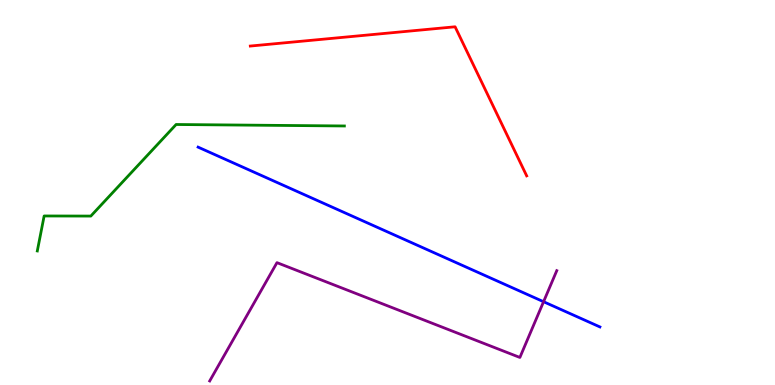[{'lines': ['blue', 'red'], 'intersections': []}, {'lines': ['green', 'red'], 'intersections': []}, {'lines': ['purple', 'red'], 'intersections': []}, {'lines': ['blue', 'green'], 'intersections': []}, {'lines': ['blue', 'purple'], 'intersections': [{'x': 7.01, 'y': 2.16}]}, {'lines': ['green', 'purple'], 'intersections': []}]